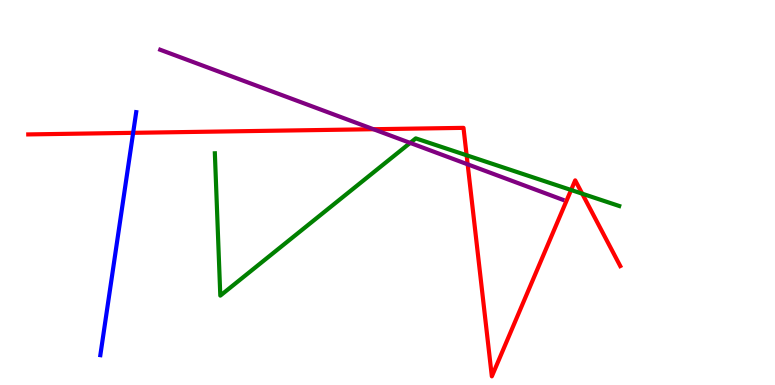[{'lines': ['blue', 'red'], 'intersections': [{'x': 1.72, 'y': 6.55}]}, {'lines': ['green', 'red'], 'intersections': [{'x': 6.02, 'y': 5.97}, {'x': 7.37, 'y': 5.06}, {'x': 7.51, 'y': 4.97}]}, {'lines': ['purple', 'red'], 'intersections': [{'x': 4.82, 'y': 6.64}, {'x': 6.03, 'y': 5.73}]}, {'lines': ['blue', 'green'], 'intersections': []}, {'lines': ['blue', 'purple'], 'intersections': []}, {'lines': ['green', 'purple'], 'intersections': [{'x': 5.29, 'y': 6.29}]}]